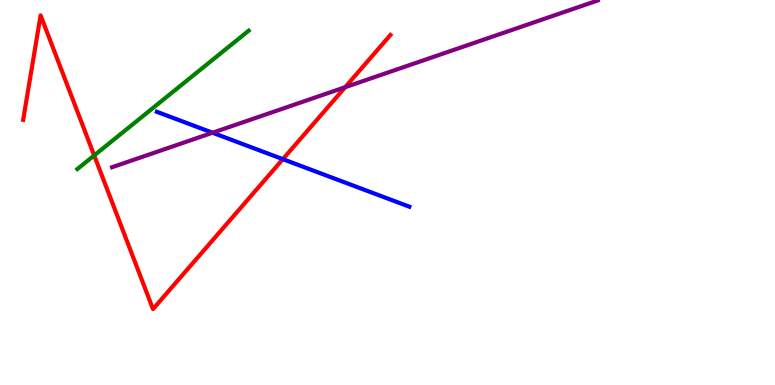[{'lines': ['blue', 'red'], 'intersections': [{'x': 3.65, 'y': 5.87}]}, {'lines': ['green', 'red'], 'intersections': [{'x': 1.22, 'y': 5.96}]}, {'lines': ['purple', 'red'], 'intersections': [{'x': 4.45, 'y': 7.74}]}, {'lines': ['blue', 'green'], 'intersections': []}, {'lines': ['blue', 'purple'], 'intersections': [{'x': 2.74, 'y': 6.55}]}, {'lines': ['green', 'purple'], 'intersections': []}]